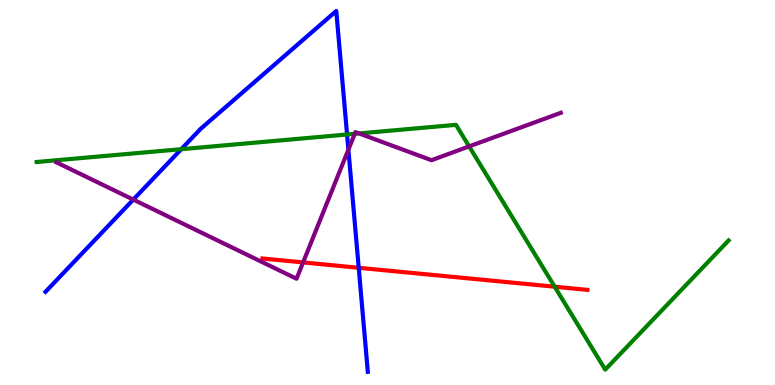[{'lines': ['blue', 'red'], 'intersections': [{'x': 4.63, 'y': 3.04}]}, {'lines': ['green', 'red'], 'intersections': [{'x': 7.16, 'y': 2.55}]}, {'lines': ['purple', 'red'], 'intersections': [{'x': 3.91, 'y': 3.18}]}, {'lines': ['blue', 'green'], 'intersections': [{'x': 2.34, 'y': 6.13}, {'x': 4.48, 'y': 6.51}]}, {'lines': ['blue', 'purple'], 'intersections': [{'x': 1.72, 'y': 4.82}, {'x': 4.5, 'y': 6.11}]}, {'lines': ['green', 'purple'], 'intersections': [{'x': 4.58, 'y': 6.52}, {'x': 4.63, 'y': 6.53}, {'x': 6.05, 'y': 6.2}]}]